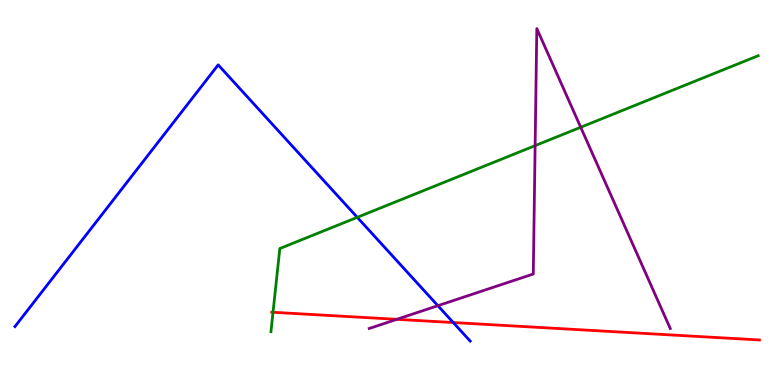[{'lines': ['blue', 'red'], 'intersections': [{'x': 5.85, 'y': 1.62}]}, {'lines': ['green', 'red'], 'intersections': [{'x': 3.52, 'y': 1.89}]}, {'lines': ['purple', 'red'], 'intersections': [{'x': 5.12, 'y': 1.71}]}, {'lines': ['blue', 'green'], 'intersections': [{'x': 4.61, 'y': 4.36}]}, {'lines': ['blue', 'purple'], 'intersections': [{'x': 5.65, 'y': 2.06}]}, {'lines': ['green', 'purple'], 'intersections': [{'x': 6.9, 'y': 6.22}, {'x': 7.49, 'y': 6.69}]}]